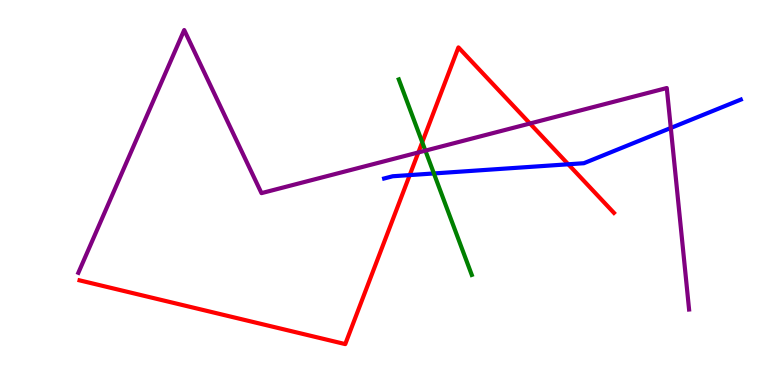[{'lines': ['blue', 'red'], 'intersections': [{'x': 5.29, 'y': 5.45}, {'x': 7.33, 'y': 5.73}]}, {'lines': ['green', 'red'], 'intersections': [{'x': 5.45, 'y': 6.31}]}, {'lines': ['purple', 'red'], 'intersections': [{'x': 5.4, 'y': 6.04}, {'x': 6.84, 'y': 6.79}]}, {'lines': ['blue', 'green'], 'intersections': [{'x': 5.6, 'y': 5.49}]}, {'lines': ['blue', 'purple'], 'intersections': [{'x': 8.66, 'y': 6.68}]}, {'lines': ['green', 'purple'], 'intersections': [{'x': 5.49, 'y': 6.09}]}]